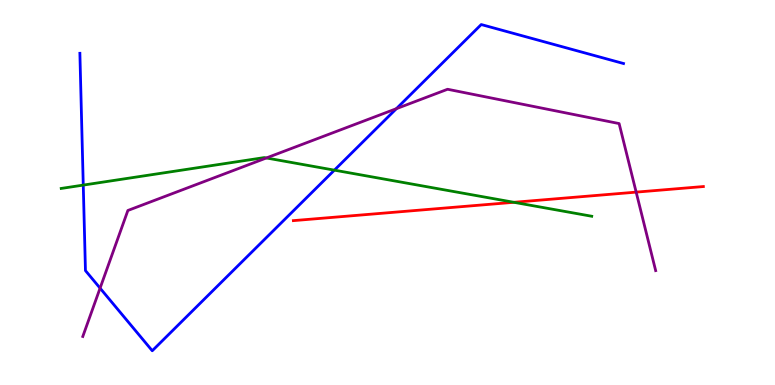[{'lines': ['blue', 'red'], 'intersections': []}, {'lines': ['green', 'red'], 'intersections': [{'x': 6.63, 'y': 4.75}]}, {'lines': ['purple', 'red'], 'intersections': [{'x': 8.21, 'y': 5.01}]}, {'lines': ['blue', 'green'], 'intersections': [{'x': 1.07, 'y': 5.19}, {'x': 4.31, 'y': 5.58}]}, {'lines': ['blue', 'purple'], 'intersections': [{'x': 1.29, 'y': 2.52}, {'x': 5.11, 'y': 7.18}]}, {'lines': ['green', 'purple'], 'intersections': [{'x': 3.44, 'y': 5.9}]}]